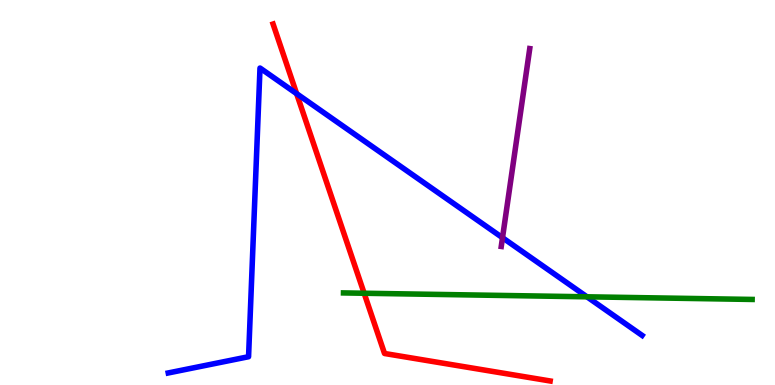[{'lines': ['blue', 'red'], 'intersections': [{'x': 3.83, 'y': 7.57}]}, {'lines': ['green', 'red'], 'intersections': [{'x': 4.7, 'y': 2.38}]}, {'lines': ['purple', 'red'], 'intersections': []}, {'lines': ['blue', 'green'], 'intersections': [{'x': 7.57, 'y': 2.29}]}, {'lines': ['blue', 'purple'], 'intersections': [{'x': 6.48, 'y': 3.83}]}, {'lines': ['green', 'purple'], 'intersections': []}]